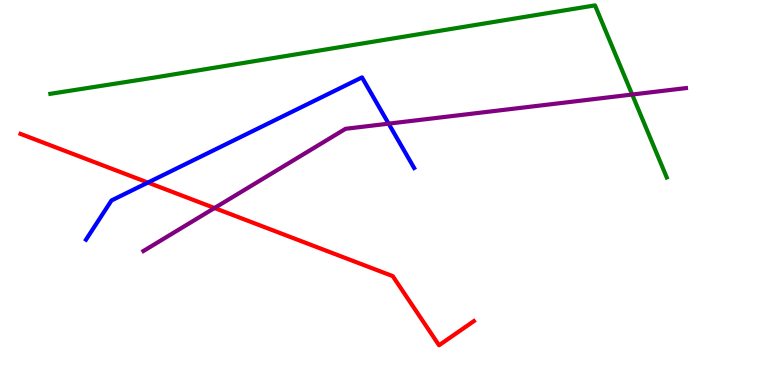[{'lines': ['blue', 'red'], 'intersections': [{'x': 1.91, 'y': 5.26}]}, {'lines': ['green', 'red'], 'intersections': []}, {'lines': ['purple', 'red'], 'intersections': [{'x': 2.77, 'y': 4.6}]}, {'lines': ['blue', 'green'], 'intersections': []}, {'lines': ['blue', 'purple'], 'intersections': [{'x': 5.01, 'y': 6.79}]}, {'lines': ['green', 'purple'], 'intersections': [{'x': 8.16, 'y': 7.54}]}]